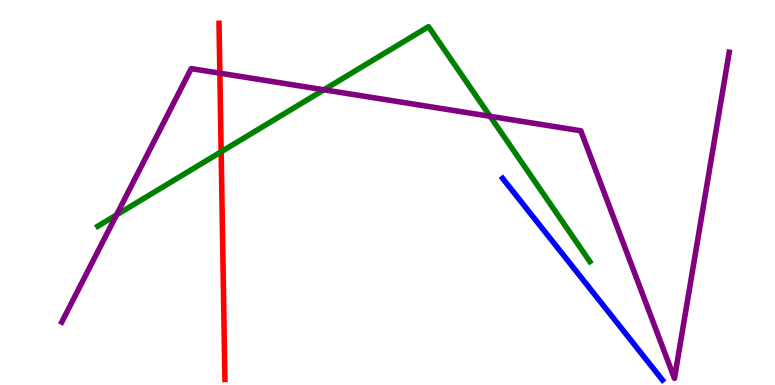[{'lines': ['blue', 'red'], 'intersections': []}, {'lines': ['green', 'red'], 'intersections': [{'x': 2.85, 'y': 6.06}]}, {'lines': ['purple', 'red'], 'intersections': [{'x': 2.84, 'y': 8.1}]}, {'lines': ['blue', 'green'], 'intersections': []}, {'lines': ['blue', 'purple'], 'intersections': []}, {'lines': ['green', 'purple'], 'intersections': [{'x': 1.5, 'y': 4.42}, {'x': 4.18, 'y': 7.67}, {'x': 6.32, 'y': 6.98}]}]